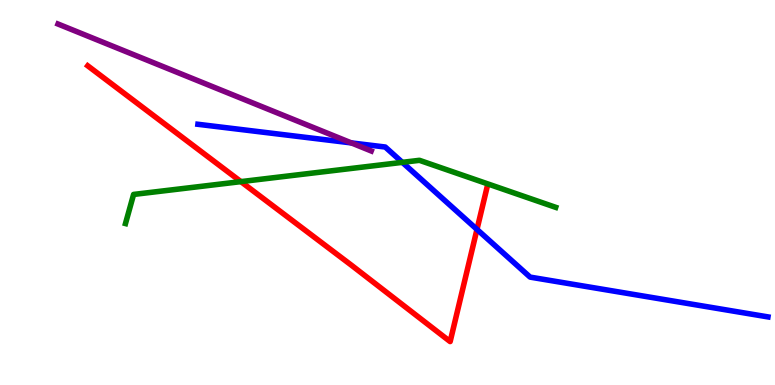[{'lines': ['blue', 'red'], 'intersections': [{'x': 6.15, 'y': 4.04}]}, {'lines': ['green', 'red'], 'intersections': [{'x': 3.11, 'y': 5.28}]}, {'lines': ['purple', 'red'], 'intersections': []}, {'lines': ['blue', 'green'], 'intersections': [{'x': 5.19, 'y': 5.78}]}, {'lines': ['blue', 'purple'], 'intersections': [{'x': 4.53, 'y': 6.29}]}, {'lines': ['green', 'purple'], 'intersections': []}]